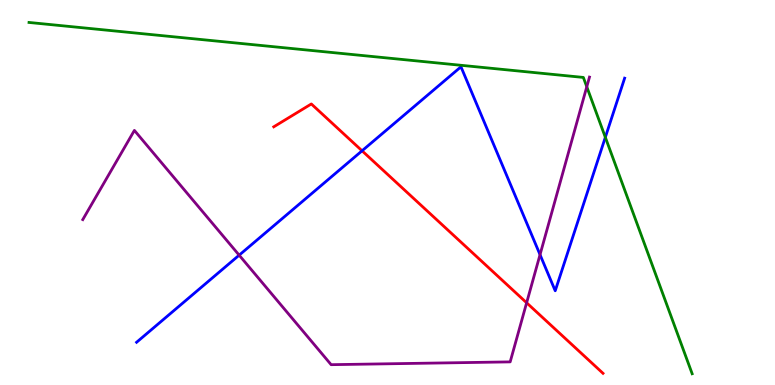[{'lines': ['blue', 'red'], 'intersections': [{'x': 4.67, 'y': 6.08}]}, {'lines': ['green', 'red'], 'intersections': []}, {'lines': ['purple', 'red'], 'intersections': [{'x': 6.8, 'y': 2.14}]}, {'lines': ['blue', 'green'], 'intersections': [{'x': 7.81, 'y': 6.43}]}, {'lines': ['blue', 'purple'], 'intersections': [{'x': 3.09, 'y': 3.37}, {'x': 6.97, 'y': 3.38}]}, {'lines': ['green', 'purple'], 'intersections': [{'x': 7.57, 'y': 7.75}]}]